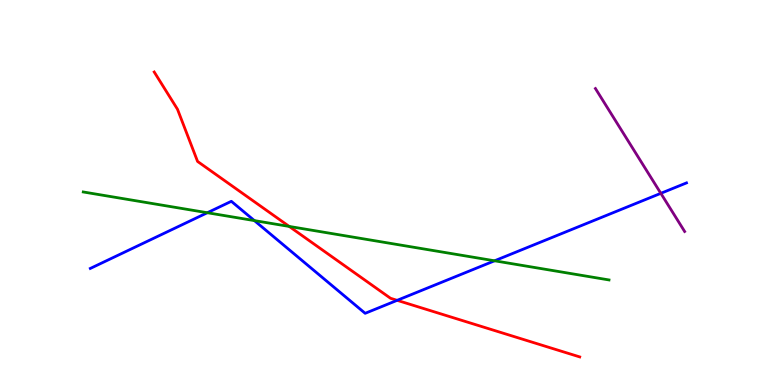[{'lines': ['blue', 'red'], 'intersections': [{'x': 5.12, 'y': 2.2}]}, {'lines': ['green', 'red'], 'intersections': [{'x': 3.73, 'y': 4.12}]}, {'lines': ['purple', 'red'], 'intersections': []}, {'lines': ['blue', 'green'], 'intersections': [{'x': 2.68, 'y': 4.47}, {'x': 3.28, 'y': 4.27}, {'x': 6.38, 'y': 3.23}]}, {'lines': ['blue', 'purple'], 'intersections': [{'x': 8.53, 'y': 4.98}]}, {'lines': ['green', 'purple'], 'intersections': []}]